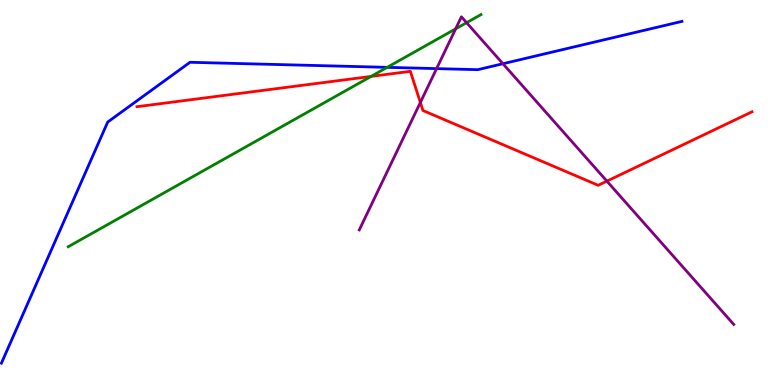[{'lines': ['blue', 'red'], 'intersections': []}, {'lines': ['green', 'red'], 'intersections': [{'x': 4.79, 'y': 8.02}]}, {'lines': ['purple', 'red'], 'intersections': [{'x': 5.42, 'y': 7.34}, {'x': 7.83, 'y': 5.29}]}, {'lines': ['blue', 'green'], 'intersections': [{'x': 5.0, 'y': 8.25}]}, {'lines': ['blue', 'purple'], 'intersections': [{'x': 5.63, 'y': 8.22}, {'x': 6.49, 'y': 8.34}]}, {'lines': ['green', 'purple'], 'intersections': [{'x': 5.88, 'y': 9.25}, {'x': 6.02, 'y': 9.41}]}]